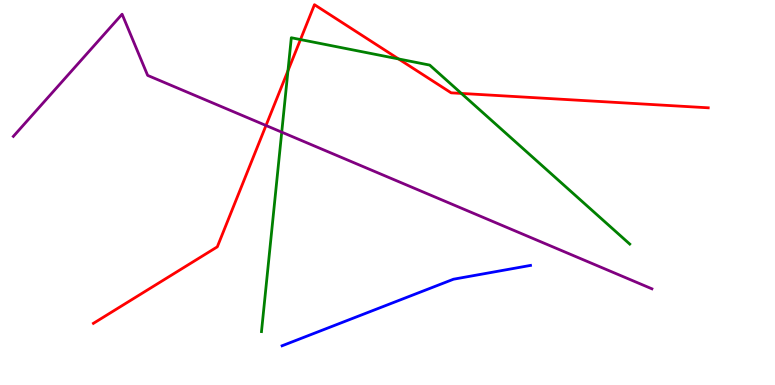[{'lines': ['blue', 'red'], 'intersections': []}, {'lines': ['green', 'red'], 'intersections': [{'x': 3.72, 'y': 8.16}, {'x': 3.88, 'y': 8.97}, {'x': 5.14, 'y': 8.47}, {'x': 5.95, 'y': 7.57}]}, {'lines': ['purple', 'red'], 'intersections': [{'x': 3.43, 'y': 6.74}]}, {'lines': ['blue', 'green'], 'intersections': []}, {'lines': ['blue', 'purple'], 'intersections': []}, {'lines': ['green', 'purple'], 'intersections': [{'x': 3.64, 'y': 6.57}]}]